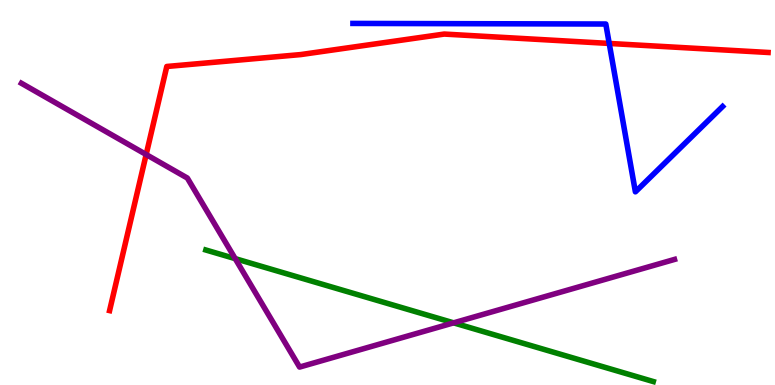[{'lines': ['blue', 'red'], 'intersections': [{'x': 7.86, 'y': 8.87}]}, {'lines': ['green', 'red'], 'intersections': []}, {'lines': ['purple', 'red'], 'intersections': [{'x': 1.89, 'y': 5.99}]}, {'lines': ['blue', 'green'], 'intersections': []}, {'lines': ['blue', 'purple'], 'intersections': []}, {'lines': ['green', 'purple'], 'intersections': [{'x': 3.03, 'y': 3.28}, {'x': 5.85, 'y': 1.61}]}]